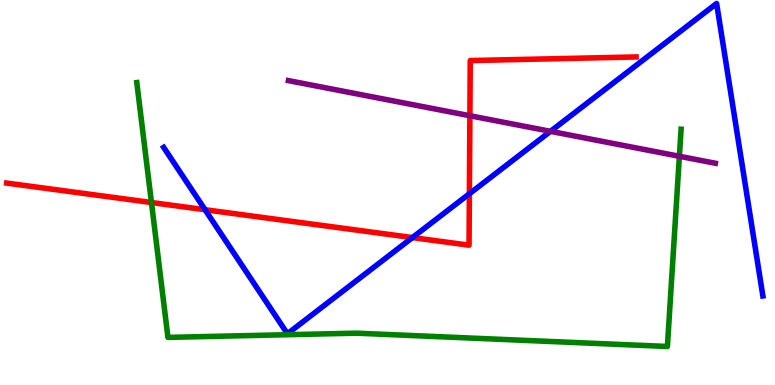[{'lines': ['blue', 'red'], 'intersections': [{'x': 2.65, 'y': 4.55}, {'x': 5.32, 'y': 3.83}, {'x': 6.06, 'y': 4.97}]}, {'lines': ['green', 'red'], 'intersections': [{'x': 1.95, 'y': 4.74}]}, {'lines': ['purple', 'red'], 'intersections': [{'x': 6.06, 'y': 6.99}]}, {'lines': ['blue', 'green'], 'intersections': []}, {'lines': ['blue', 'purple'], 'intersections': [{'x': 7.1, 'y': 6.59}]}, {'lines': ['green', 'purple'], 'intersections': [{'x': 8.77, 'y': 5.94}]}]